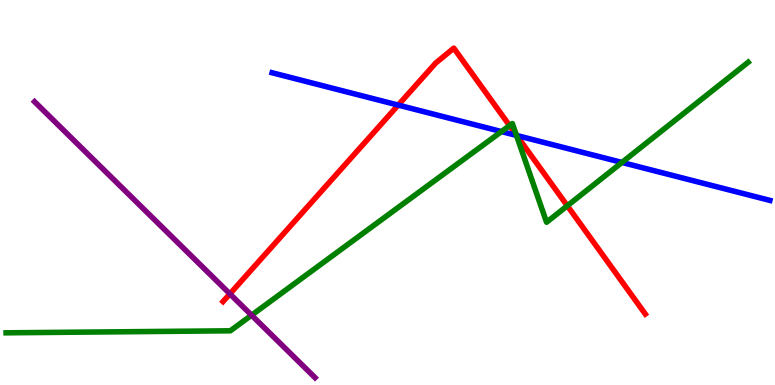[{'lines': ['blue', 'red'], 'intersections': [{'x': 5.14, 'y': 7.27}, {'x': 6.67, 'y': 6.48}]}, {'lines': ['green', 'red'], 'intersections': [{'x': 6.58, 'y': 6.74}, {'x': 6.66, 'y': 6.49}, {'x': 7.32, 'y': 4.65}]}, {'lines': ['purple', 'red'], 'intersections': [{'x': 2.97, 'y': 2.37}]}, {'lines': ['blue', 'green'], 'intersections': [{'x': 6.47, 'y': 6.58}, {'x': 6.66, 'y': 6.48}, {'x': 8.02, 'y': 5.78}]}, {'lines': ['blue', 'purple'], 'intersections': []}, {'lines': ['green', 'purple'], 'intersections': [{'x': 3.25, 'y': 1.81}]}]